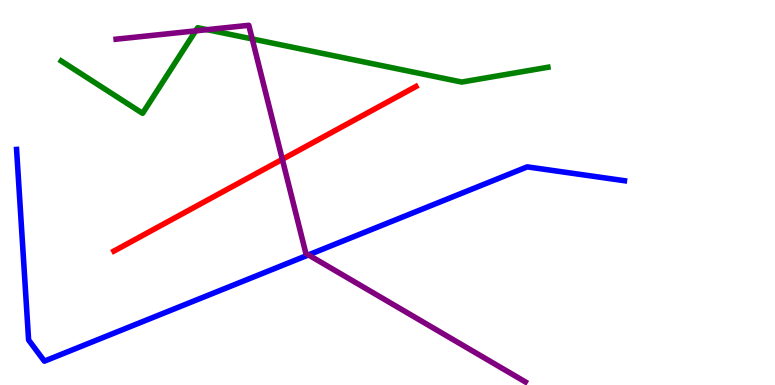[{'lines': ['blue', 'red'], 'intersections': []}, {'lines': ['green', 'red'], 'intersections': []}, {'lines': ['purple', 'red'], 'intersections': [{'x': 3.64, 'y': 5.86}]}, {'lines': ['blue', 'green'], 'intersections': []}, {'lines': ['blue', 'purple'], 'intersections': [{'x': 3.98, 'y': 3.38}]}, {'lines': ['green', 'purple'], 'intersections': [{'x': 2.52, 'y': 9.2}, {'x': 2.67, 'y': 9.23}, {'x': 3.25, 'y': 8.99}]}]